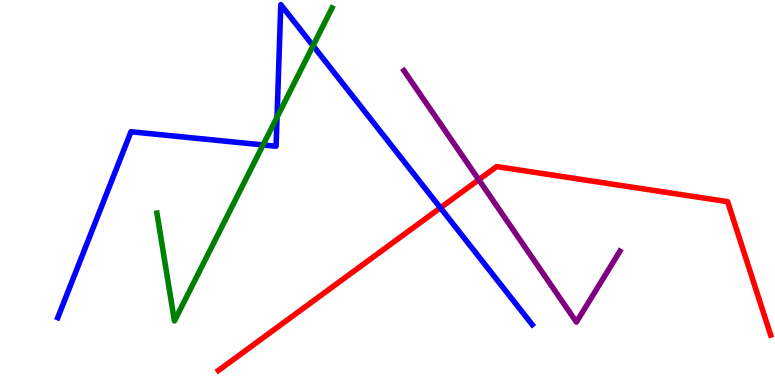[{'lines': ['blue', 'red'], 'intersections': [{'x': 5.68, 'y': 4.6}]}, {'lines': ['green', 'red'], 'intersections': []}, {'lines': ['purple', 'red'], 'intersections': [{'x': 6.18, 'y': 5.33}]}, {'lines': ['blue', 'green'], 'intersections': [{'x': 3.39, 'y': 6.24}, {'x': 3.57, 'y': 6.96}, {'x': 4.04, 'y': 8.81}]}, {'lines': ['blue', 'purple'], 'intersections': []}, {'lines': ['green', 'purple'], 'intersections': []}]